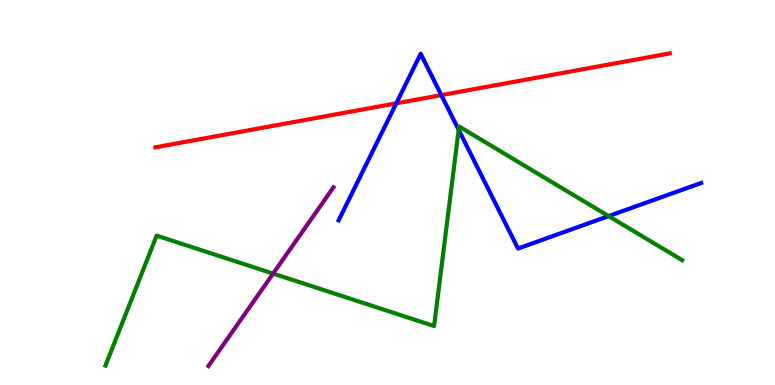[{'lines': ['blue', 'red'], 'intersections': [{'x': 5.11, 'y': 7.32}, {'x': 5.69, 'y': 7.53}]}, {'lines': ['green', 'red'], 'intersections': []}, {'lines': ['purple', 'red'], 'intersections': []}, {'lines': ['blue', 'green'], 'intersections': [{'x': 5.92, 'y': 6.63}, {'x': 7.85, 'y': 4.39}]}, {'lines': ['blue', 'purple'], 'intersections': []}, {'lines': ['green', 'purple'], 'intersections': [{'x': 3.52, 'y': 2.89}]}]